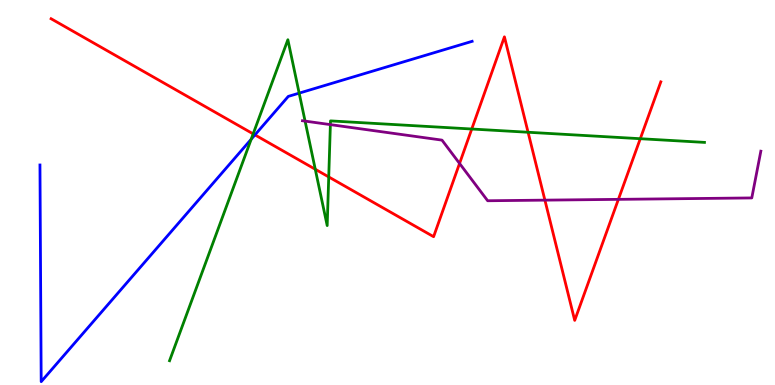[{'lines': ['blue', 'red'], 'intersections': [{'x': 3.29, 'y': 6.5}]}, {'lines': ['green', 'red'], 'intersections': [{'x': 3.27, 'y': 6.52}, {'x': 4.07, 'y': 5.6}, {'x': 4.24, 'y': 5.4}, {'x': 6.09, 'y': 6.65}, {'x': 6.81, 'y': 6.56}, {'x': 8.26, 'y': 6.4}]}, {'lines': ['purple', 'red'], 'intersections': [{'x': 5.93, 'y': 5.75}, {'x': 7.03, 'y': 4.8}, {'x': 7.98, 'y': 4.82}]}, {'lines': ['blue', 'green'], 'intersections': [{'x': 3.24, 'y': 6.38}, {'x': 3.86, 'y': 7.58}]}, {'lines': ['blue', 'purple'], 'intersections': []}, {'lines': ['green', 'purple'], 'intersections': [{'x': 3.94, 'y': 6.85}, {'x': 4.26, 'y': 6.76}]}]